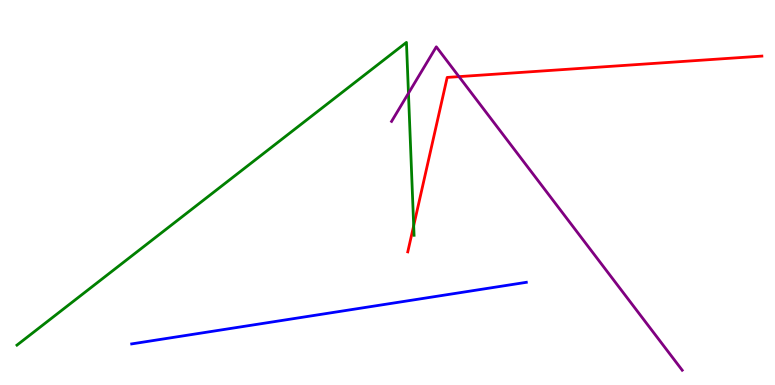[{'lines': ['blue', 'red'], 'intersections': []}, {'lines': ['green', 'red'], 'intersections': [{'x': 5.34, 'y': 4.14}]}, {'lines': ['purple', 'red'], 'intersections': [{'x': 5.92, 'y': 8.01}]}, {'lines': ['blue', 'green'], 'intersections': []}, {'lines': ['blue', 'purple'], 'intersections': []}, {'lines': ['green', 'purple'], 'intersections': [{'x': 5.27, 'y': 7.58}]}]